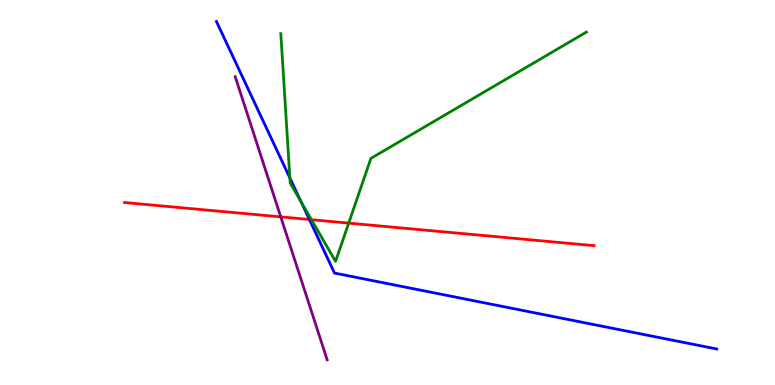[{'lines': ['blue', 'red'], 'intersections': [{'x': 3.99, 'y': 4.3}]}, {'lines': ['green', 'red'], 'intersections': [{'x': 4.02, 'y': 4.29}, {'x': 4.5, 'y': 4.2}]}, {'lines': ['purple', 'red'], 'intersections': [{'x': 3.62, 'y': 4.37}]}, {'lines': ['blue', 'green'], 'intersections': [{'x': 3.74, 'y': 5.38}, {'x': 3.88, 'y': 4.76}]}, {'lines': ['blue', 'purple'], 'intersections': []}, {'lines': ['green', 'purple'], 'intersections': []}]